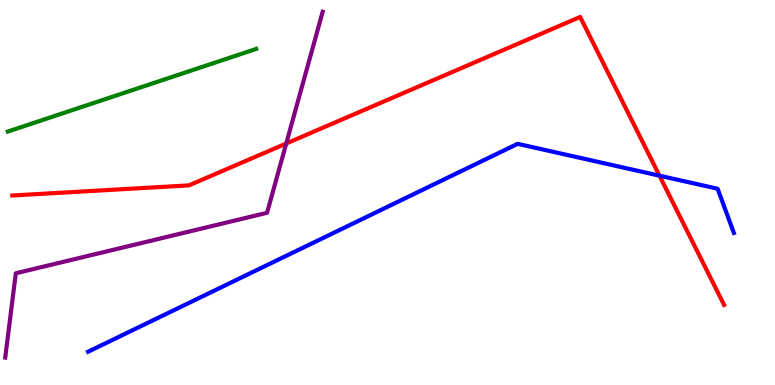[{'lines': ['blue', 'red'], 'intersections': [{'x': 8.51, 'y': 5.44}]}, {'lines': ['green', 'red'], 'intersections': []}, {'lines': ['purple', 'red'], 'intersections': [{'x': 3.69, 'y': 6.27}]}, {'lines': ['blue', 'green'], 'intersections': []}, {'lines': ['blue', 'purple'], 'intersections': []}, {'lines': ['green', 'purple'], 'intersections': []}]